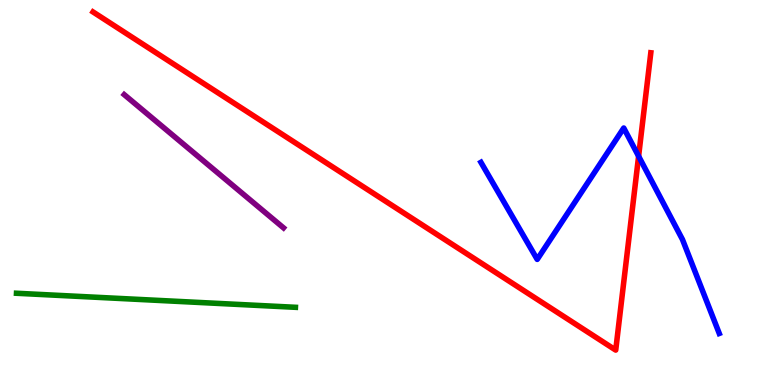[{'lines': ['blue', 'red'], 'intersections': [{'x': 8.24, 'y': 5.94}]}, {'lines': ['green', 'red'], 'intersections': []}, {'lines': ['purple', 'red'], 'intersections': []}, {'lines': ['blue', 'green'], 'intersections': []}, {'lines': ['blue', 'purple'], 'intersections': []}, {'lines': ['green', 'purple'], 'intersections': []}]